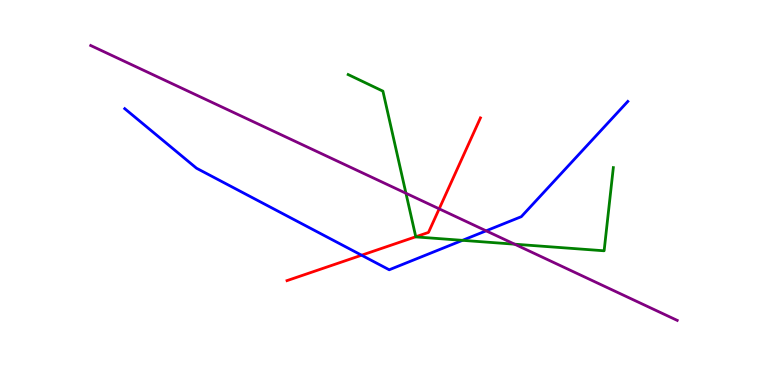[{'lines': ['blue', 'red'], 'intersections': [{'x': 4.67, 'y': 3.37}]}, {'lines': ['green', 'red'], 'intersections': [{'x': 5.36, 'y': 3.85}]}, {'lines': ['purple', 'red'], 'intersections': [{'x': 5.67, 'y': 4.58}]}, {'lines': ['blue', 'green'], 'intersections': [{'x': 5.97, 'y': 3.76}]}, {'lines': ['blue', 'purple'], 'intersections': [{'x': 6.27, 'y': 4.0}]}, {'lines': ['green', 'purple'], 'intersections': [{'x': 5.24, 'y': 4.98}, {'x': 6.64, 'y': 3.66}]}]